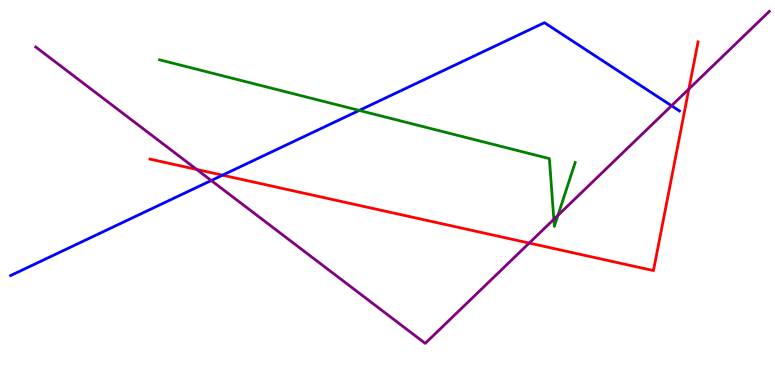[{'lines': ['blue', 'red'], 'intersections': [{'x': 2.87, 'y': 5.45}]}, {'lines': ['green', 'red'], 'intersections': []}, {'lines': ['purple', 'red'], 'intersections': [{'x': 2.54, 'y': 5.6}, {'x': 6.83, 'y': 3.69}, {'x': 8.89, 'y': 7.69}]}, {'lines': ['blue', 'green'], 'intersections': [{'x': 4.64, 'y': 7.13}]}, {'lines': ['blue', 'purple'], 'intersections': [{'x': 2.73, 'y': 5.31}, {'x': 8.66, 'y': 7.25}]}, {'lines': ['green', 'purple'], 'intersections': [{'x': 7.15, 'y': 4.3}, {'x': 7.2, 'y': 4.41}]}]